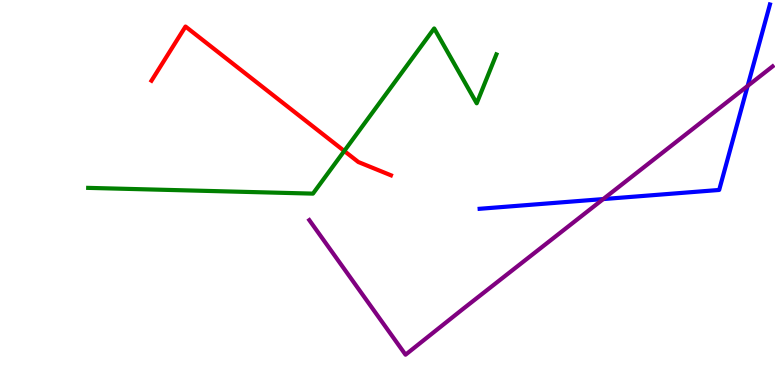[{'lines': ['blue', 'red'], 'intersections': []}, {'lines': ['green', 'red'], 'intersections': [{'x': 4.44, 'y': 6.08}]}, {'lines': ['purple', 'red'], 'intersections': []}, {'lines': ['blue', 'green'], 'intersections': []}, {'lines': ['blue', 'purple'], 'intersections': [{'x': 7.78, 'y': 4.83}, {'x': 9.65, 'y': 7.77}]}, {'lines': ['green', 'purple'], 'intersections': []}]